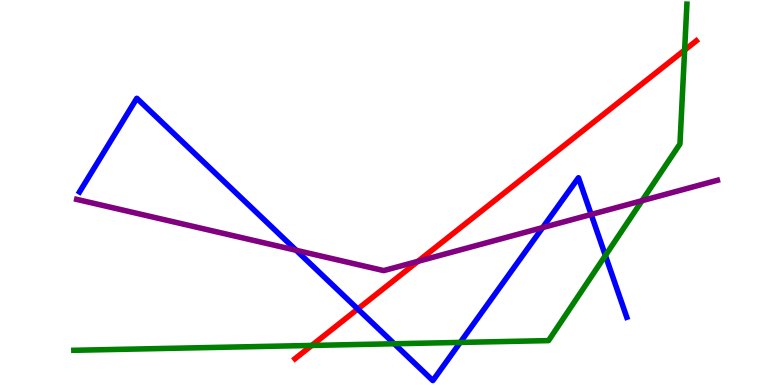[{'lines': ['blue', 'red'], 'intersections': [{'x': 4.62, 'y': 1.97}]}, {'lines': ['green', 'red'], 'intersections': [{'x': 4.02, 'y': 1.03}, {'x': 8.83, 'y': 8.7}]}, {'lines': ['purple', 'red'], 'intersections': [{'x': 5.39, 'y': 3.21}]}, {'lines': ['blue', 'green'], 'intersections': [{'x': 5.09, 'y': 1.07}, {'x': 5.94, 'y': 1.11}, {'x': 7.81, 'y': 3.36}]}, {'lines': ['blue', 'purple'], 'intersections': [{'x': 3.82, 'y': 3.5}, {'x': 7.0, 'y': 4.09}, {'x': 7.63, 'y': 4.43}]}, {'lines': ['green', 'purple'], 'intersections': [{'x': 8.28, 'y': 4.79}]}]